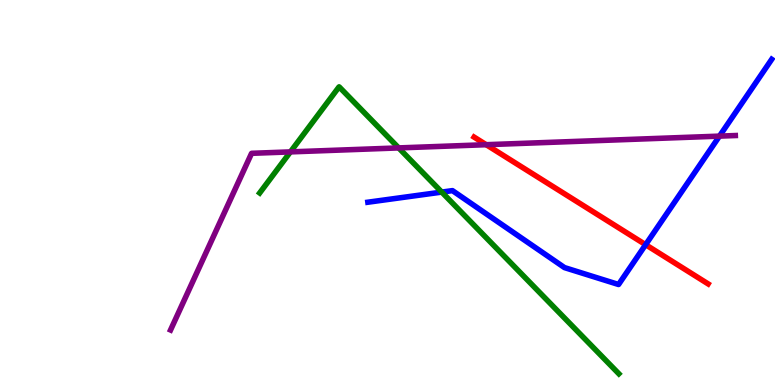[{'lines': ['blue', 'red'], 'intersections': [{'x': 8.33, 'y': 3.64}]}, {'lines': ['green', 'red'], 'intersections': []}, {'lines': ['purple', 'red'], 'intersections': [{'x': 6.27, 'y': 6.24}]}, {'lines': ['blue', 'green'], 'intersections': [{'x': 5.7, 'y': 5.01}]}, {'lines': ['blue', 'purple'], 'intersections': [{'x': 9.28, 'y': 6.46}]}, {'lines': ['green', 'purple'], 'intersections': [{'x': 3.75, 'y': 6.05}, {'x': 5.14, 'y': 6.16}]}]